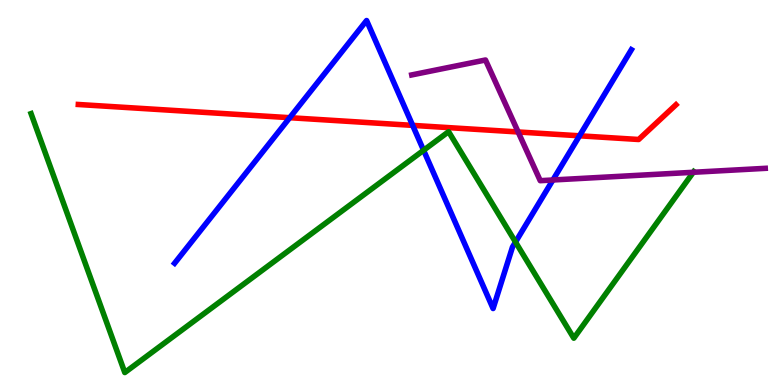[{'lines': ['blue', 'red'], 'intersections': [{'x': 3.74, 'y': 6.94}, {'x': 5.32, 'y': 6.74}, {'x': 7.48, 'y': 6.47}]}, {'lines': ['green', 'red'], 'intersections': []}, {'lines': ['purple', 'red'], 'intersections': [{'x': 6.69, 'y': 6.57}]}, {'lines': ['blue', 'green'], 'intersections': [{'x': 5.47, 'y': 6.1}, {'x': 6.65, 'y': 3.71}]}, {'lines': ['blue', 'purple'], 'intersections': [{'x': 7.13, 'y': 5.32}]}, {'lines': ['green', 'purple'], 'intersections': [{'x': 8.95, 'y': 5.53}]}]